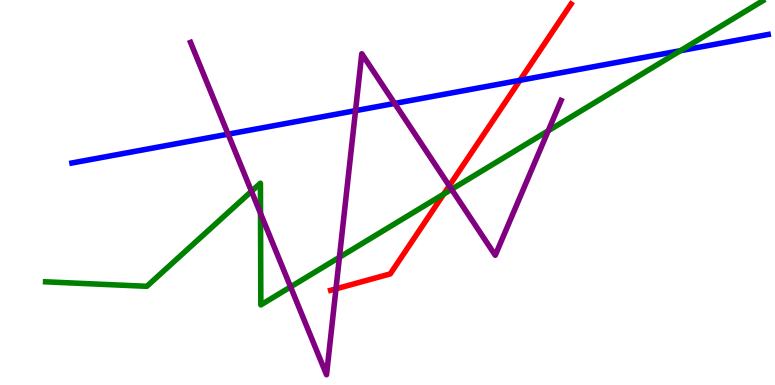[{'lines': ['blue', 'red'], 'intersections': [{'x': 6.71, 'y': 7.91}]}, {'lines': ['green', 'red'], 'intersections': [{'x': 5.73, 'y': 4.96}]}, {'lines': ['purple', 'red'], 'intersections': [{'x': 4.34, 'y': 2.5}, {'x': 5.8, 'y': 5.17}]}, {'lines': ['blue', 'green'], 'intersections': [{'x': 8.78, 'y': 8.68}]}, {'lines': ['blue', 'purple'], 'intersections': [{'x': 2.94, 'y': 6.52}, {'x': 4.59, 'y': 7.13}, {'x': 5.09, 'y': 7.31}]}, {'lines': ['green', 'purple'], 'intersections': [{'x': 3.24, 'y': 5.03}, {'x': 3.36, 'y': 4.46}, {'x': 3.75, 'y': 2.55}, {'x': 4.38, 'y': 3.32}, {'x': 5.83, 'y': 5.08}, {'x': 7.07, 'y': 6.6}]}]